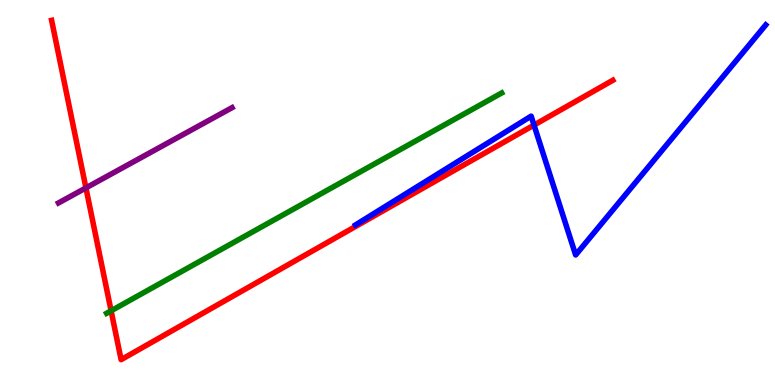[{'lines': ['blue', 'red'], 'intersections': [{'x': 6.89, 'y': 6.75}]}, {'lines': ['green', 'red'], 'intersections': [{'x': 1.43, 'y': 1.93}]}, {'lines': ['purple', 'red'], 'intersections': [{'x': 1.11, 'y': 5.12}]}, {'lines': ['blue', 'green'], 'intersections': []}, {'lines': ['blue', 'purple'], 'intersections': []}, {'lines': ['green', 'purple'], 'intersections': []}]